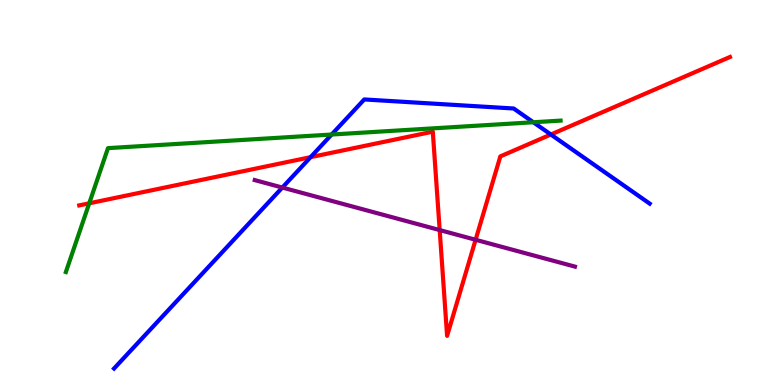[{'lines': ['blue', 'red'], 'intersections': [{'x': 4.01, 'y': 5.92}, {'x': 7.11, 'y': 6.51}]}, {'lines': ['green', 'red'], 'intersections': [{'x': 1.15, 'y': 4.72}]}, {'lines': ['purple', 'red'], 'intersections': [{'x': 5.67, 'y': 4.02}, {'x': 6.14, 'y': 3.77}]}, {'lines': ['blue', 'green'], 'intersections': [{'x': 4.28, 'y': 6.51}, {'x': 6.88, 'y': 6.82}]}, {'lines': ['blue', 'purple'], 'intersections': [{'x': 3.64, 'y': 5.13}]}, {'lines': ['green', 'purple'], 'intersections': []}]